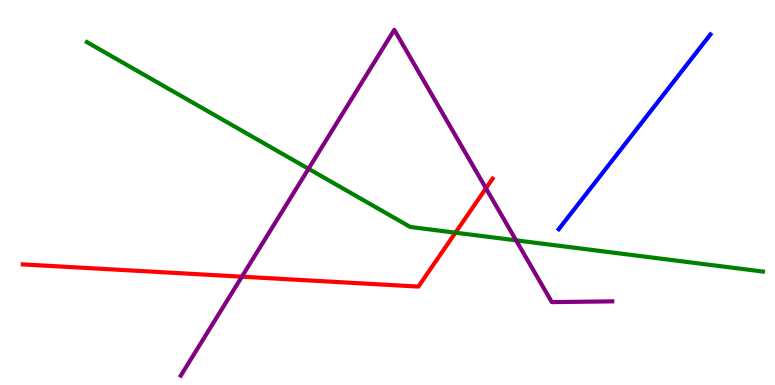[{'lines': ['blue', 'red'], 'intersections': []}, {'lines': ['green', 'red'], 'intersections': [{'x': 5.88, 'y': 3.96}]}, {'lines': ['purple', 'red'], 'intersections': [{'x': 3.12, 'y': 2.81}, {'x': 6.27, 'y': 5.11}]}, {'lines': ['blue', 'green'], 'intersections': []}, {'lines': ['blue', 'purple'], 'intersections': []}, {'lines': ['green', 'purple'], 'intersections': [{'x': 3.98, 'y': 5.62}, {'x': 6.66, 'y': 3.76}]}]